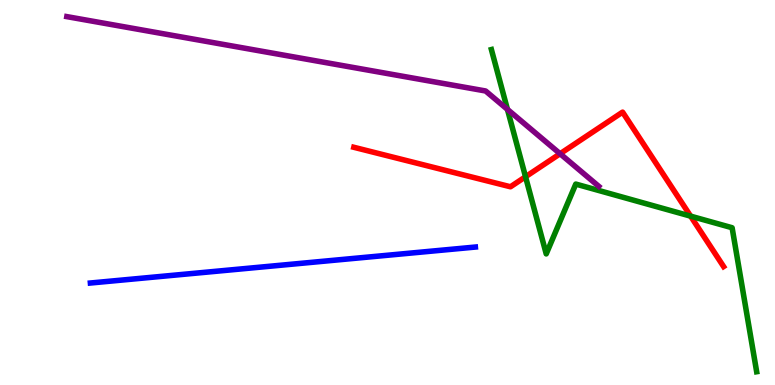[{'lines': ['blue', 'red'], 'intersections': []}, {'lines': ['green', 'red'], 'intersections': [{'x': 6.78, 'y': 5.41}, {'x': 8.91, 'y': 4.39}]}, {'lines': ['purple', 'red'], 'intersections': [{'x': 7.23, 'y': 6.01}]}, {'lines': ['blue', 'green'], 'intersections': []}, {'lines': ['blue', 'purple'], 'intersections': []}, {'lines': ['green', 'purple'], 'intersections': [{'x': 6.55, 'y': 7.16}]}]